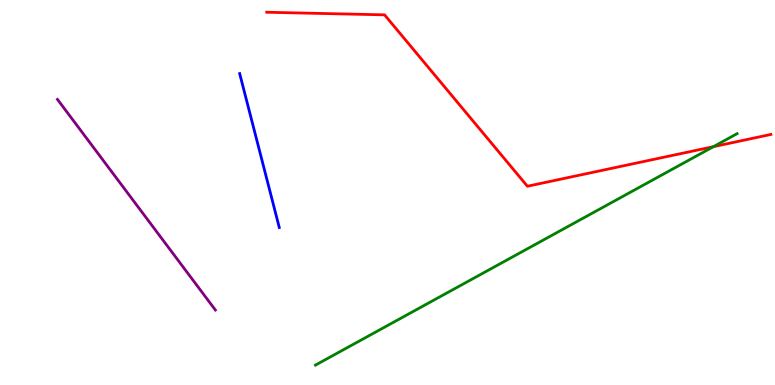[{'lines': ['blue', 'red'], 'intersections': []}, {'lines': ['green', 'red'], 'intersections': [{'x': 9.21, 'y': 6.19}]}, {'lines': ['purple', 'red'], 'intersections': []}, {'lines': ['blue', 'green'], 'intersections': []}, {'lines': ['blue', 'purple'], 'intersections': []}, {'lines': ['green', 'purple'], 'intersections': []}]